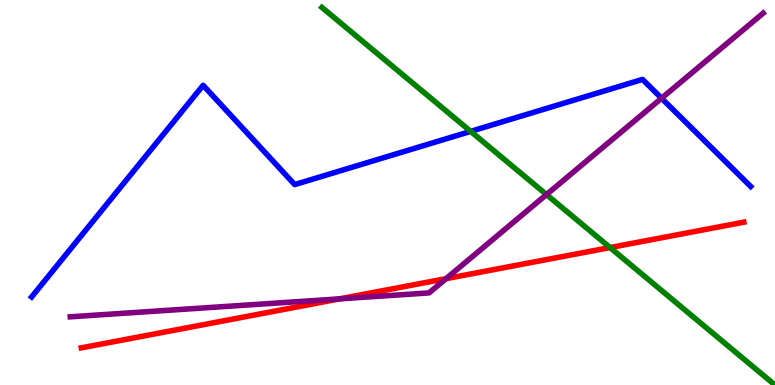[{'lines': ['blue', 'red'], 'intersections': []}, {'lines': ['green', 'red'], 'intersections': [{'x': 7.87, 'y': 3.57}]}, {'lines': ['purple', 'red'], 'intersections': [{'x': 4.38, 'y': 2.24}, {'x': 5.76, 'y': 2.76}]}, {'lines': ['blue', 'green'], 'intersections': [{'x': 6.07, 'y': 6.59}]}, {'lines': ['blue', 'purple'], 'intersections': [{'x': 8.54, 'y': 7.45}]}, {'lines': ['green', 'purple'], 'intersections': [{'x': 7.05, 'y': 4.95}]}]